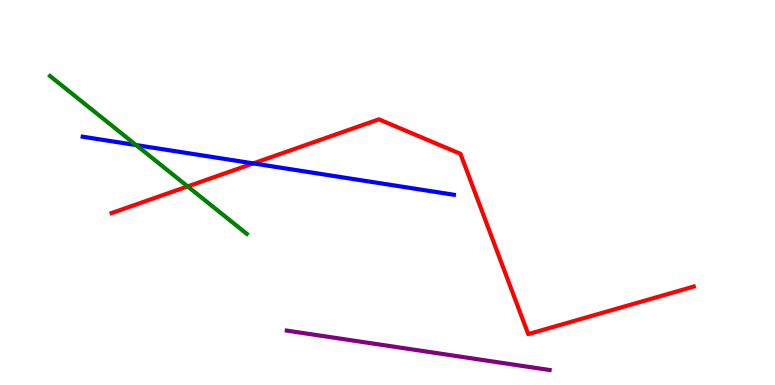[{'lines': ['blue', 'red'], 'intersections': [{'x': 3.27, 'y': 5.76}]}, {'lines': ['green', 'red'], 'intersections': [{'x': 2.42, 'y': 5.16}]}, {'lines': ['purple', 'red'], 'intersections': []}, {'lines': ['blue', 'green'], 'intersections': [{'x': 1.76, 'y': 6.23}]}, {'lines': ['blue', 'purple'], 'intersections': []}, {'lines': ['green', 'purple'], 'intersections': []}]